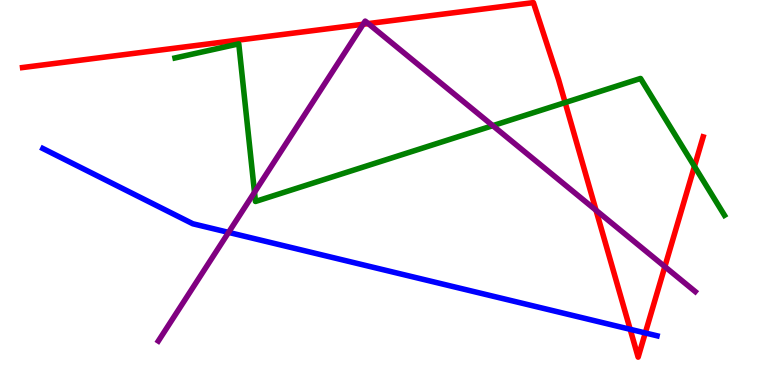[{'lines': ['blue', 'red'], 'intersections': [{'x': 8.13, 'y': 1.45}, {'x': 8.33, 'y': 1.35}]}, {'lines': ['green', 'red'], 'intersections': [{'x': 7.29, 'y': 7.34}, {'x': 8.96, 'y': 5.68}]}, {'lines': ['purple', 'red'], 'intersections': [{'x': 4.69, 'y': 9.37}, {'x': 4.75, 'y': 9.39}, {'x': 7.69, 'y': 4.54}, {'x': 8.58, 'y': 3.07}]}, {'lines': ['blue', 'green'], 'intersections': []}, {'lines': ['blue', 'purple'], 'intersections': [{'x': 2.95, 'y': 3.96}]}, {'lines': ['green', 'purple'], 'intersections': [{'x': 3.28, 'y': 5.01}, {'x': 6.36, 'y': 6.74}]}]